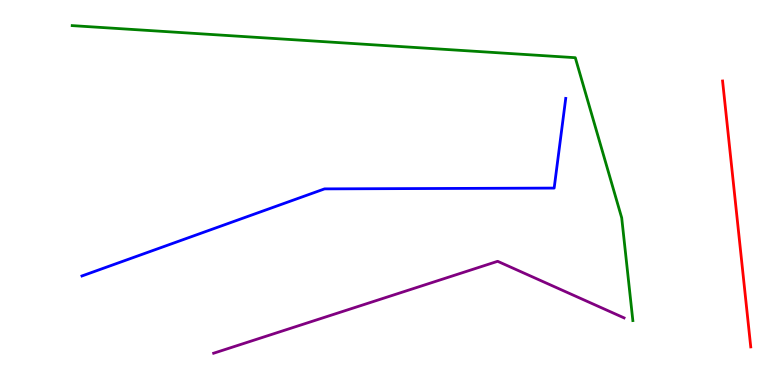[{'lines': ['blue', 'red'], 'intersections': []}, {'lines': ['green', 'red'], 'intersections': []}, {'lines': ['purple', 'red'], 'intersections': []}, {'lines': ['blue', 'green'], 'intersections': []}, {'lines': ['blue', 'purple'], 'intersections': []}, {'lines': ['green', 'purple'], 'intersections': []}]